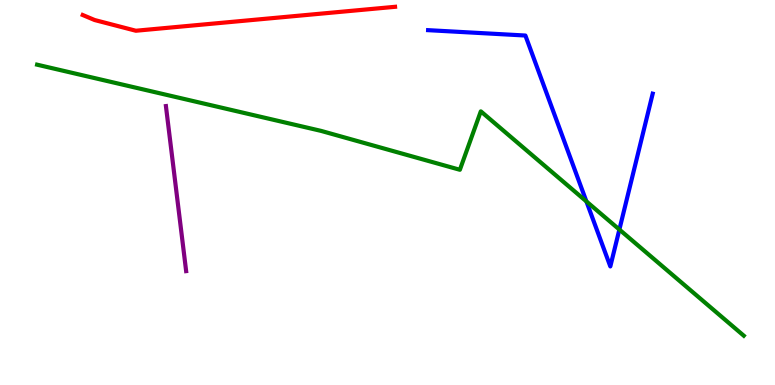[{'lines': ['blue', 'red'], 'intersections': []}, {'lines': ['green', 'red'], 'intersections': []}, {'lines': ['purple', 'red'], 'intersections': []}, {'lines': ['blue', 'green'], 'intersections': [{'x': 7.57, 'y': 4.77}, {'x': 7.99, 'y': 4.04}]}, {'lines': ['blue', 'purple'], 'intersections': []}, {'lines': ['green', 'purple'], 'intersections': []}]